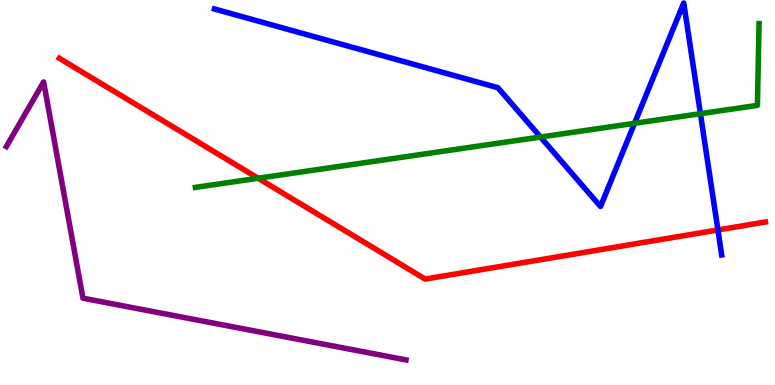[{'lines': ['blue', 'red'], 'intersections': [{'x': 9.26, 'y': 4.03}]}, {'lines': ['green', 'red'], 'intersections': [{'x': 3.33, 'y': 5.37}]}, {'lines': ['purple', 'red'], 'intersections': []}, {'lines': ['blue', 'green'], 'intersections': [{'x': 6.97, 'y': 6.44}, {'x': 8.19, 'y': 6.8}, {'x': 9.04, 'y': 7.05}]}, {'lines': ['blue', 'purple'], 'intersections': []}, {'lines': ['green', 'purple'], 'intersections': []}]